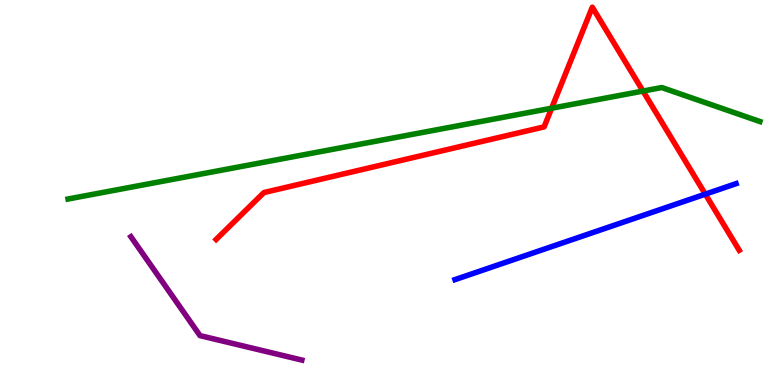[{'lines': ['blue', 'red'], 'intersections': [{'x': 9.1, 'y': 4.96}]}, {'lines': ['green', 'red'], 'intersections': [{'x': 7.12, 'y': 7.19}, {'x': 8.3, 'y': 7.63}]}, {'lines': ['purple', 'red'], 'intersections': []}, {'lines': ['blue', 'green'], 'intersections': []}, {'lines': ['blue', 'purple'], 'intersections': []}, {'lines': ['green', 'purple'], 'intersections': []}]